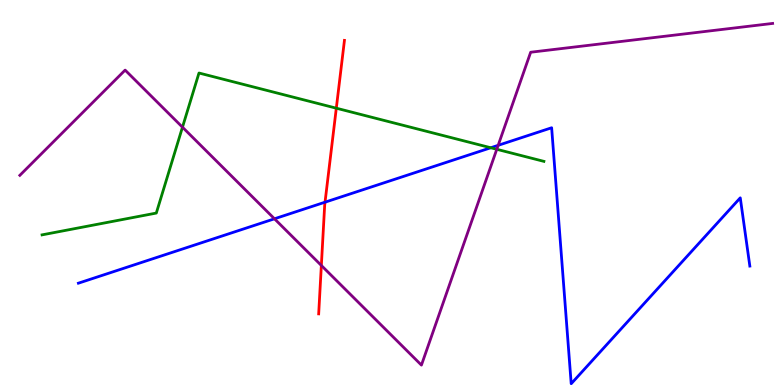[{'lines': ['blue', 'red'], 'intersections': [{'x': 4.19, 'y': 4.75}]}, {'lines': ['green', 'red'], 'intersections': [{'x': 4.34, 'y': 7.19}]}, {'lines': ['purple', 'red'], 'intersections': [{'x': 4.15, 'y': 3.1}]}, {'lines': ['blue', 'green'], 'intersections': [{'x': 6.33, 'y': 6.16}]}, {'lines': ['blue', 'purple'], 'intersections': [{'x': 3.54, 'y': 4.32}, {'x': 6.43, 'y': 6.23}]}, {'lines': ['green', 'purple'], 'intersections': [{'x': 2.35, 'y': 6.7}, {'x': 6.41, 'y': 6.12}]}]